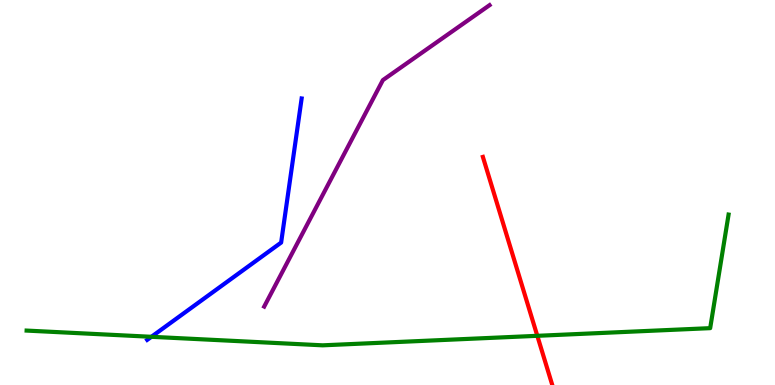[{'lines': ['blue', 'red'], 'intersections': []}, {'lines': ['green', 'red'], 'intersections': [{'x': 6.93, 'y': 1.28}]}, {'lines': ['purple', 'red'], 'intersections': []}, {'lines': ['blue', 'green'], 'intersections': [{'x': 1.95, 'y': 1.25}]}, {'lines': ['blue', 'purple'], 'intersections': []}, {'lines': ['green', 'purple'], 'intersections': []}]